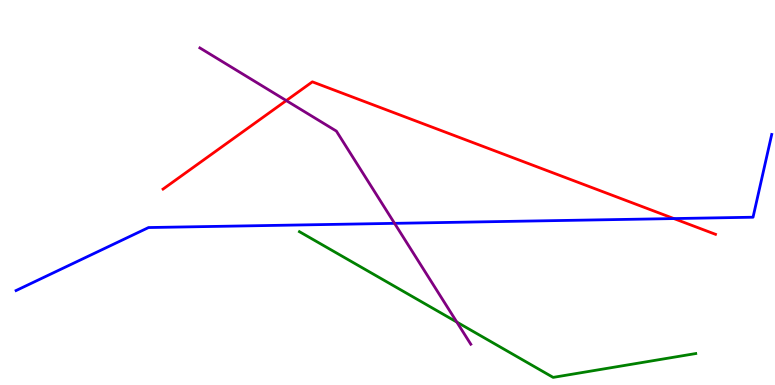[{'lines': ['blue', 'red'], 'intersections': [{'x': 8.7, 'y': 4.32}]}, {'lines': ['green', 'red'], 'intersections': []}, {'lines': ['purple', 'red'], 'intersections': [{'x': 3.69, 'y': 7.39}]}, {'lines': ['blue', 'green'], 'intersections': []}, {'lines': ['blue', 'purple'], 'intersections': [{'x': 5.09, 'y': 4.2}]}, {'lines': ['green', 'purple'], 'intersections': [{'x': 5.89, 'y': 1.63}]}]